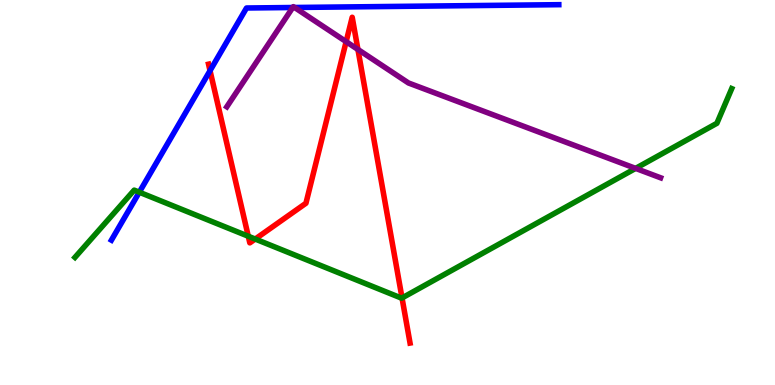[{'lines': ['blue', 'red'], 'intersections': [{'x': 2.71, 'y': 8.16}]}, {'lines': ['green', 'red'], 'intersections': [{'x': 3.2, 'y': 3.86}, {'x': 3.29, 'y': 3.79}, {'x': 5.19, 'y': 2.26}]}, {'lines': ['purple', 'red'], 'intersections': [{'x': 4.47, 'y': 8.92}, {'x': 4.62, 'y': 8.72}]}, {'lines': ['blue', 'green'], 'intersections': [{'x': 1.8, 'y': 5.01}]}, {'lines': ['blue', 'purple'], 'intersections': [{'x': 3.78, 'y': 9.81}, {'x': 3.8, 'y': 9.81}]}, {'lines': ['green', 'purple'], 'intersections': [{'x': 8.2, 'y': 5.63}]}]